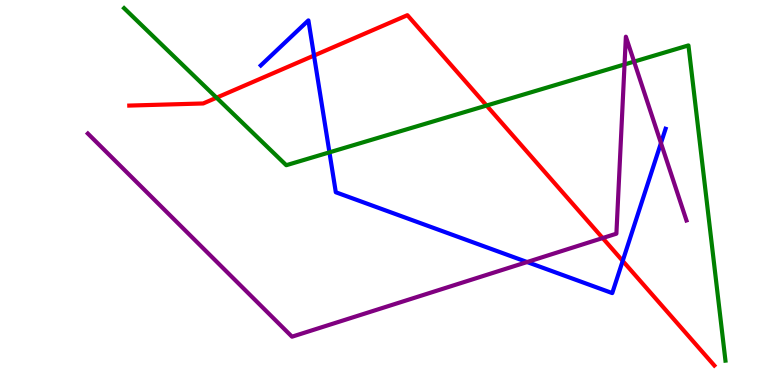[{'lines': ['blue', 'red'], 'intersections': [{'x': 4.05, 'y': 8.56}, {'x': 8.03, 'y': 3.22}]}, {'lines': ['green', 'red'], 'intersections': [{'x': 2.79, 'y': 7.46}, {'x': 6.28, 'y': 7.26}]}, {'lines': ['purple', 'red'], 'intersections': [{'x': 7.78, 'y': 3.82}]}, {'lines': ['blue', 'green'], 'intersections': [{'x': 4.25, 'y': 6.04}]}, {'lines': ['blue', 'purple'], 'intersections': [{'x': 6.8, 'y': 3.19}, {'x': 8.53, 'y': 6.28}]}, {'lines': ['green', 'purple'], 'intersections': [{'x': 8.06, 'y': 8.33}, {'x': 8.18, 'y': 8.4}]}]